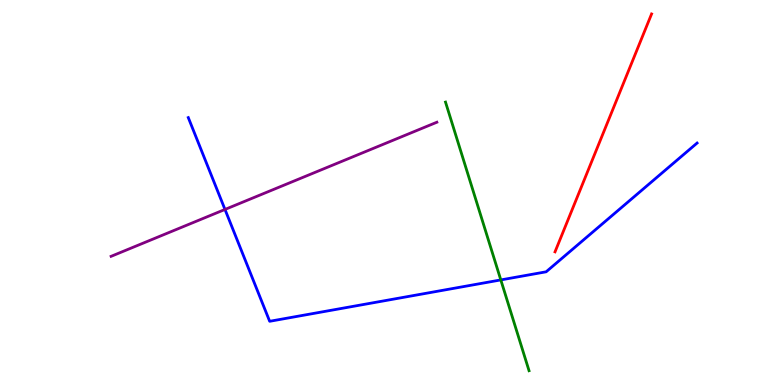[{'lines': ['blue', 'red'], 'intersections': []}, {'lines': ['green', 'red'], 'intersections': []}, {'lines': ['purple', 'red'], 'intersections': []}, {'lines': ['blue', 'green'], 'intersections': [{'x': 6.46, 'y': 2.73}]}, {'lines': ['blue', 'purple'], 'intersections': [{'x': 2.9, 'y': 4.56}]}, {'lines': ['green', 'purple'], 'intersections': []}]